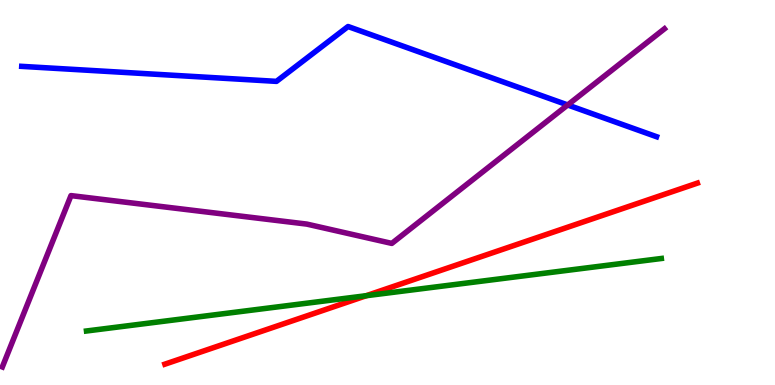[{'lines': ['blue', 'red'], 'intersections': []}, {'lines': ['green', 'red'], 'intersections': [{'x': 4.73, 'y': 2.32}]}, {'lines': ['purple', 'red'], 'intersections': []}, {'lines': ['blue', 'green'], 'intersections': []}, {'lines': ['blue', 'purple'], 'intersections': [{'x': 7.33, 'y': 7.27}]}, {'lines': ['green', 'purple'], 'intersections': []}]